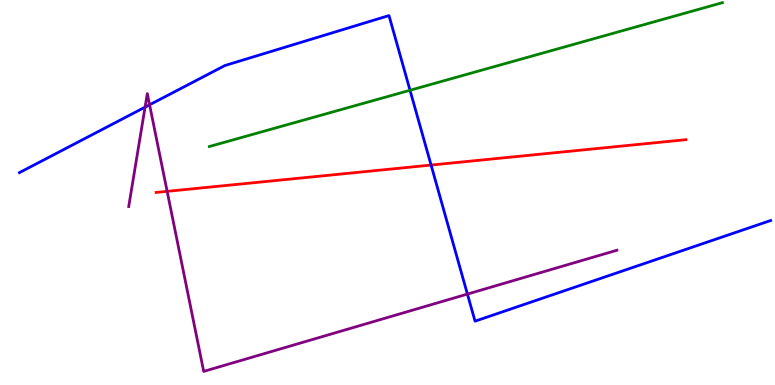[{'lines': ['blue', 'red'], 'intersections': [{'x': 5.56, 'y': 5.71}]}, {'lines': ['green', 'red'], 'intersections': []}, {'lines': ['purple', 'red'], 'intersections': [{'x': 2.16, 'y': 5.03}]}, {'lines': ['blue', 'green'], 'intersections': [{'x': 5.29, 'y': 7.66}]}, {'lines': ['blue', 'purple'], 'intersections': [{'x': 1.87, 'y': 7.22}, {'x': 1.93, 'y': 7.28}, {'x': 6.03, 'y': 2.36}]}, {'lines': ['green', 'purple'], 'intersections': []}]